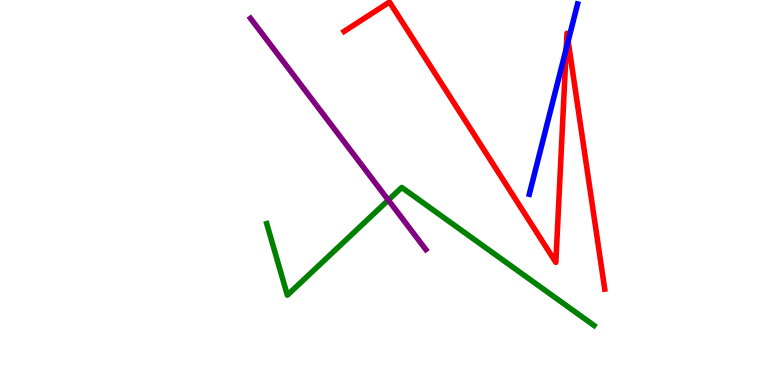[{'lines': ['blue', 'red'], 'intersections': [{'x': 7.31, 'y': 8.74}, {'x': 7.33, 'y': 8.93}]}, {'lines': ['green', 'red'], 'intersections': []}, {'lines': ['purple', 'red'], 'intersections': []}, {'lines': ['blue', 'green'], 'intersections': []}, {'lines': ['blue', 'purple'], 'intersections': []}, {'lines': ['green', 'purple'], 'intersections': [{'x': 5.01, 'y': 4.8}]}]